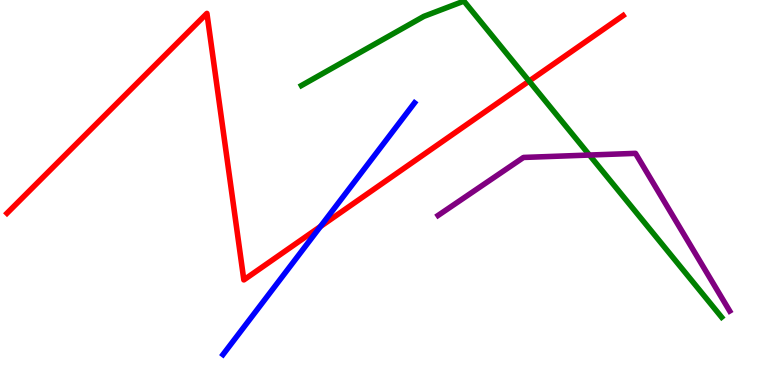[{'lines': ['blue', 'red'], 'intersections': [{'x': 4.13, 'y': 4.12}]}, {'lines': ['green', 'red'], 'intersections': [{'x': 6.83, 'y': 7.89}]}, {'lines': ['purple', 'red'], 'intersections': []}, {'lines': ['blue', 'green'], 'intersections': []}, {'lines': ['blue', 'purple'], 'intersections': []}, {'lines': ['green', 'purple'], 'intersections': [{'x': 7.61, 'y': 5.97}]}]